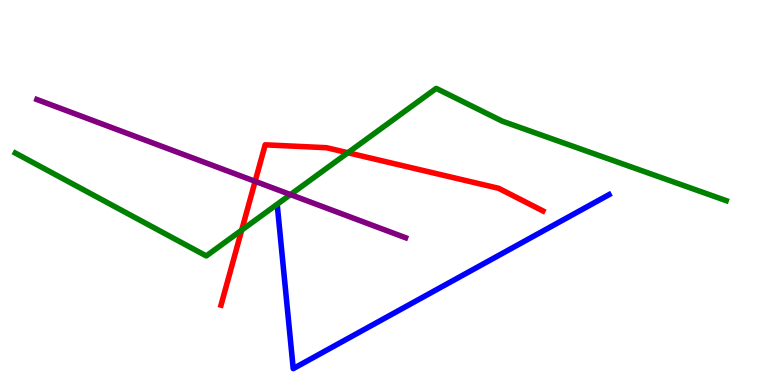[{'lines': ['blue', 'red'], 'intersections': []}, {'lines': ['green', 'red'], 'intersections': [{'x': 3.12, 'y': 4.02}, {'x': 4.49, 'y': 6.03}]}, {'lines': ['purple', 'red'], 'intersections': [{'x': 3.29, 'y': 5.29}]}, {'lines': ['blue', 'green'], 'intersections': []}, {'lines': ['blue', 'purple'], 'intersections': []}, {'lines': ['green', 'purple'], 'intersections': [{'x': 3.75, 'y': 4.95}]}]